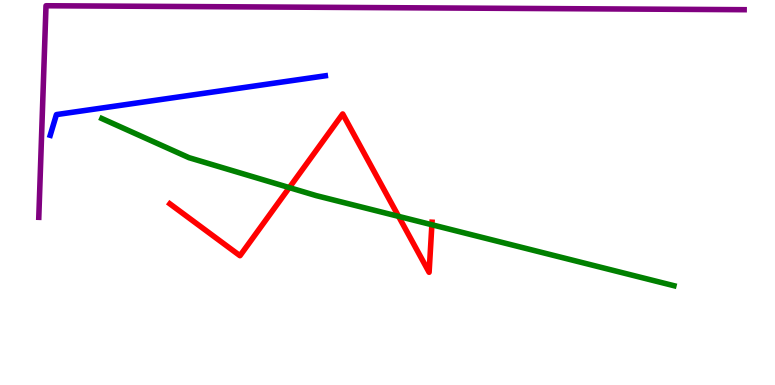[{'lines': ['blue', 'red'], 'intersections': []}, {'lines': ['green', 'red'], 'intersections': [{'x': 3.73, 'y': 5.13}, {'x': 5.14, 'y': 4.38}, {'x': 5.57, 'y': 4.16}]}, {'lines': ['purple', 'red'], 'intersections': []}, {'lines': ['blue', 'green'], 'intersections': []}, {'lines': ['blue', 'purple'], 'intersections': []}, {'lines': ['green', 'purple'], 'intersections': []}]